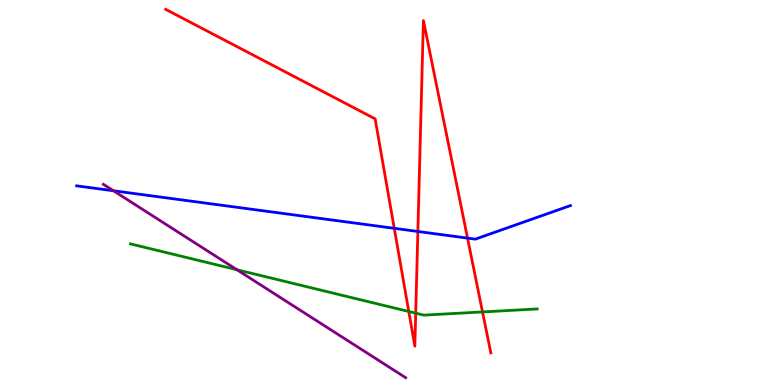[{'lines': ['blue', 'red'], 'intersections': [{'x': 5.09, 'y': 4.07}, {'x': 5.39, 'y': 3.99}, {'x': 6.03, 'y': 3.82}]}, {'lines': ['green', 'red'], 'intersections': [{'x': 5.27, 'y': 1.91}, {'x': 5.36, 'y': 1.87}, {'x': 6.23, 'y': 1.9}]}, {'lines': ['purple', 'red'], 'intersections': []}, {'lines': ['blue', 'green'], 'intersections': []}, {'lines': ['blue', 'purple'], 'intersections': [{'x': 1.46, 'y': 5.04}]}, {'lines': ['green', 'purple'], 'intersections': [{'x': 3.06, 'y': 2.99}]}]